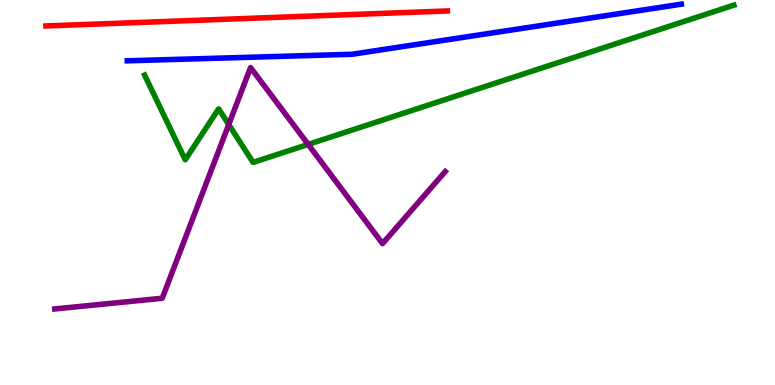[{'lines': ['blue', 'red'], 'intersections': []}, {'lines': ['green', 'red'], 'intersections': []}, {'lines': ['purple', 'red'], 'intersections': []}, {'lines': ['blue', 'green'], 'intersections': []}, {'lines': ['blue', 'purple'], 'intersections': []}, {'lines': ['green', 'purple'], 'intersections': [{'x': 2.95, 'y': 6.77}, {'x': 3.98, 'y': 6.25}]}]